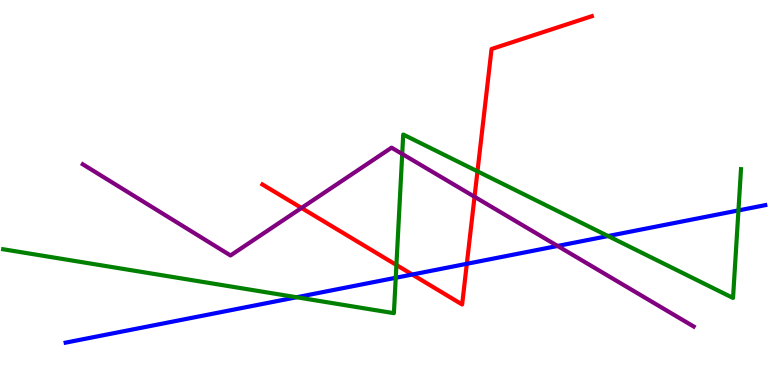[{'lines': ['blue', 'red'], 'intersections': [{'x': 5.32, 'y': 2.87}, {'x': 6.02, 'y': 3.15}]}, {'lines': ['green', 'red'], 'intersections': [{'x': 5.11, 'y': 3.12}, {'x': 6.16, 'y': 5.55}]}, {'lines': ['purple', 'red'], 'intersections': [{'x': 3.89, 'y': 4.6}, {'x': 6.12, 'y': 4.89}]}, {'lines': ['blue', 'green'], 'intersections': [{'x': 3.83, 'y': 2.28}, {'x': 5.11, 'y': 2.79}, {'x': 7.85, 'y': 3.87}, {'x': 9.53, 'y': 4.53}]}, {'lines': ['blue', 'purple'], 'intersections': [{'x': 7.19, 'y': 3.61}]}, {'lines': ['green', 'purple'], 'intersections': [{'x': 5.19, 'y': 6.0}]}]